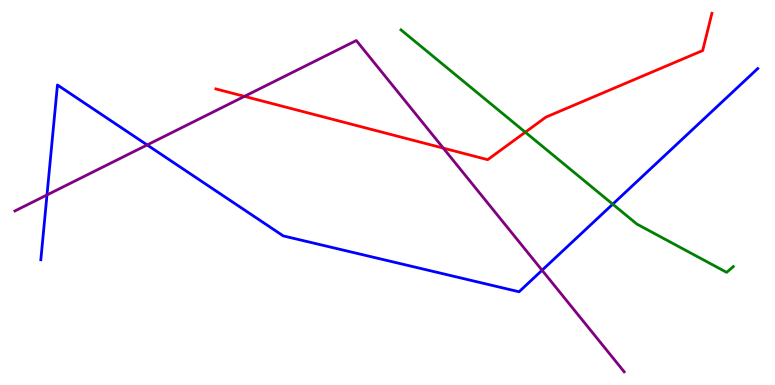[{'lines': ['blue', 'red'], 'intersections': []}, {'lines': ['green', 'red'], 'intersections': [{'x': 6.78, 'y': 6.57}]}, {'lines': ['purple', 'red'], 'intersections': [{'x': 3.15, 'y': 7.5}, {'x': 5.72, 'y': 6.15}]}, {'lines': ['blue', 'green'], 'intersections': [{'x': 7.91, 'y': 4.7}]}, {'lines': ['blue', 'purple'], 'intersections': [{'x': 0.606, 'y': 4.94}, {'x': 1.9, 'y': 6.24}, {'x': 6.99, 'y': 2.98}]}, {'lines': ['green', 'purple'], 'intersections': []}]